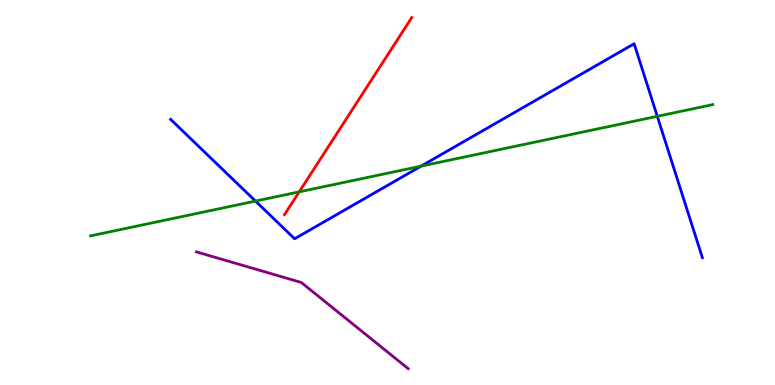[{'lines': ['blue', 'red'], 'intersections': []}, {'lines': ['green', 'red'], 'intersections': [{'x': 3.86, 'y': 5.02}]}, {'lines': ['purple', 'red'], 'intersections': []}, {'lines': ['blue', 'green'], 'intersections': [{'x': 3.3, 'y': 4.78}, {'x': 5.43, 'y': 5.68}, {'x': 8.48, 'y': 6.98}]}, {'lines': ['blue', 'purple'], 'intersections': []}, {'lines': ['green', 'purple'], 'intersections': []}]